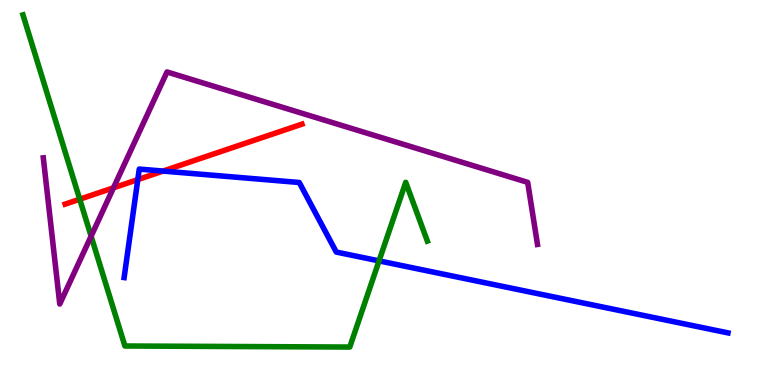[{'lines': ['blue', 'red'], 'intersections': [{'x': 1.78, 'y': 5.34}, {'x': 2.1, 'y': 5.56}]}, {'lines': ['green', 'red'], 'intersections': [{'x': 1.03, 'y': 4.83}]}, {'lines': ['purple', 'red'], 'intersections': [{'x': 1.46, 'y': 5.12}]}, {'lines': ['blue', 'green'], 'intersections': [{'x': 4.89, 'y': 3.22}]}, {'lines': ['blue', 'purple'], 'intersections': []}, {'lines': ['green', 'purple'], 'intersections': [{'x': 1.18, 'y': 3.86}]}]